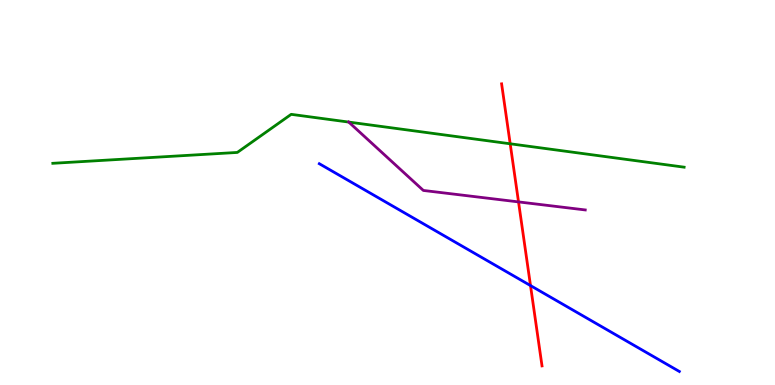[{'lines': ['blue', 'red'], 'intersections': [{'x': 6.85, 'y': 2.58}]}, {'lines': ['green', 'red'], 'intersections': [{'x': 6.58, 'y': 6.27}]}, {'lines': ['purple', 'red'], 'intersections': [{'x': 6.69, 'y': 4.76}]}, {'lines': ['blue', 'green'], 'intersections': []}, {'lines': ['blue', 'purple'], 'intersections': []}, {'lines': ['green', 'purple'], 'intersections': [{'x': 4.5, 'y': 6.83}]}]